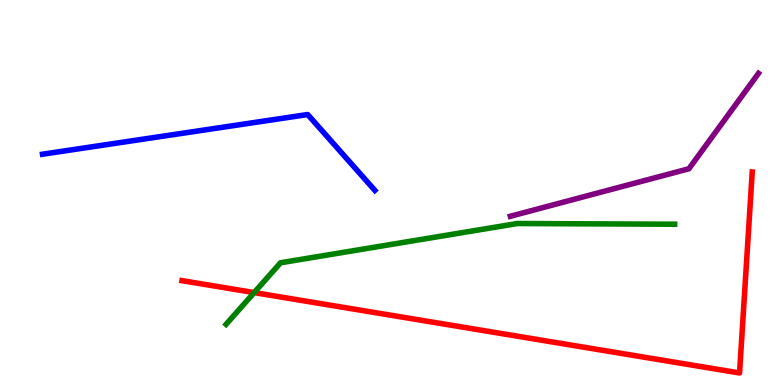[{'lines': ['blue', 'red'], 'intersections': []}, {'lines': ['green', 'red'], 'intersections': [{'x': 3.28, 'y': 2.4}]}, {'lines': ['purple', 'red'], 'intersections': []}, {'lines': ['blue', 'green'], 'intersections': []}, {'lines': ['blue', 'purple'], 'intersections': []}, {'lines': ['green', 'purple'], 'intersections': []}]